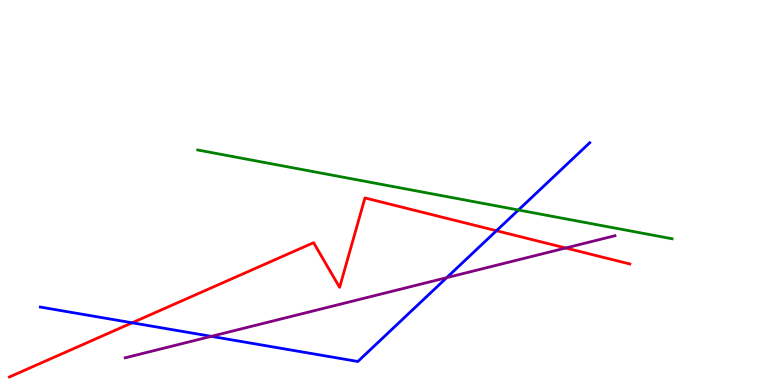[{'lines': ['blue', 'red'], 'intersections': [{'x': 1.71, 'y': 1.62}, {'x': 6.41, 'y': 4.01}]}, {'lines': ['green', 'red'], 'intersections': []}, {'lines': ['purple', 'red'], 'intersections': [{'x': 7.3, 'y': 3.56}]}, {'lines': ['blue', 'green'], 'intersections': [{'x': 6.69, 'y': 4.55}]}, {'lines': ['blue', 'purple'], 'intersections': [{'x': 2.73, 'y': 1.26}, {'x': 5.76, 'y': 2.79}]}, {'lines': ['green', 'purple'], 'intersections': []}]